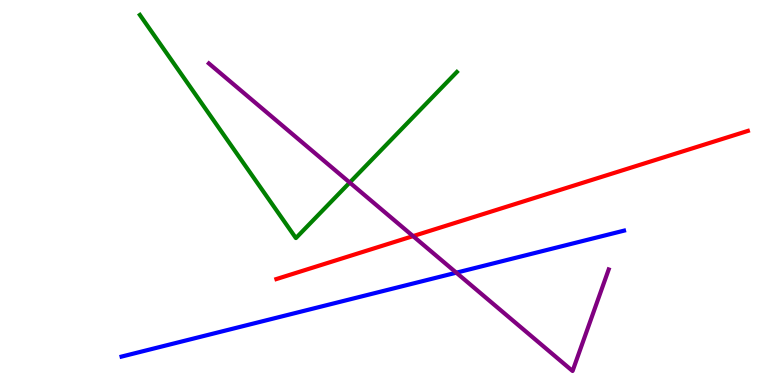[{'lines': ['blue', 'red'], 'intersections': []}, {'lines': ['green', 'red'], 'intersections': []}, {'lines': ['purple', 'red'], 'intersections': [{'x': 5.33, 'y': 3.87}]}, {'lines': ['blue', 'green'], 'intersections': []}, {'lines': ['blue', 'purple'], 'intersections': [{'x': 5.89, 'y': 2.92}]}, {'lines': ['green', 'purple'], 'intersections': [{'x': 4.51, 'y': 5.26}]}]